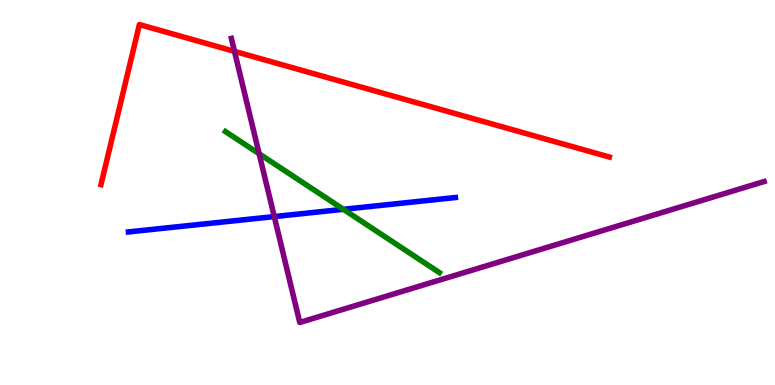[{'lines': ['blue', 'red'], 'intersections': []}, {'lines': ['green', 'red'], 'intersections': []}, {'lines': ['purple', 'red'], 'intersections': [{'x': 3.03, 'y': 8.67}]}, {'lines': ['blue', 'green'], 'intersections': [{'x': 4.43, 'y': 4.56}]}, {'lines': ['blue', 'purple'], 'intersections': [{'x': 3.54, 'y': 4.37}]}, {'lines': ['green', 'purple'], 'intersections': [{'x': 3.34, 'y': 6.01}]}]